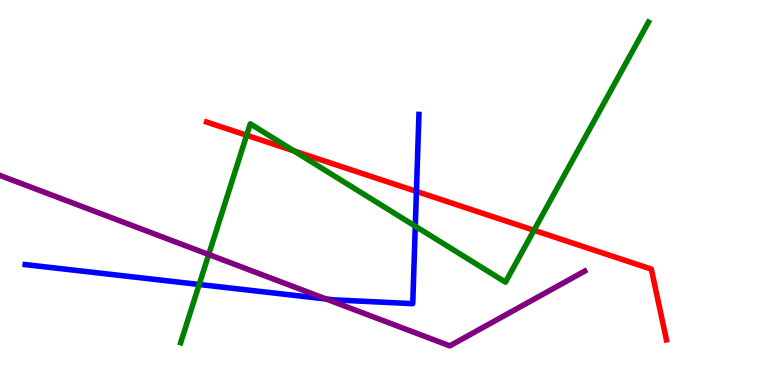[{'lines': ['blue', 'red'], 'intersections': [{'x': 5.37, 'y': 5.03}]}, {'lines': ['green', 'red'], 'intersections': [{'x': 3.18, 'y': 6.49}, {'x': 3.79, 'y': 6.08}, {'x': 6.89, 'y': 4.02}]}, {'lines': ['purple', 'red'], 'intersections': []}, {'lines': ['blue', 'green'], 'intersections': [{'x': 2.57, 'y': 2.61}, {'x': 5.36, 'y': 4.12}]}, {'lines': ['blue', 'purple'], 'intersections': [{'x': 4.21, 'y': 2.23}]}, {'lines': ['green', 'purple'], 'intersections': [{'x': 2.69, 'y': 3.39}]}]